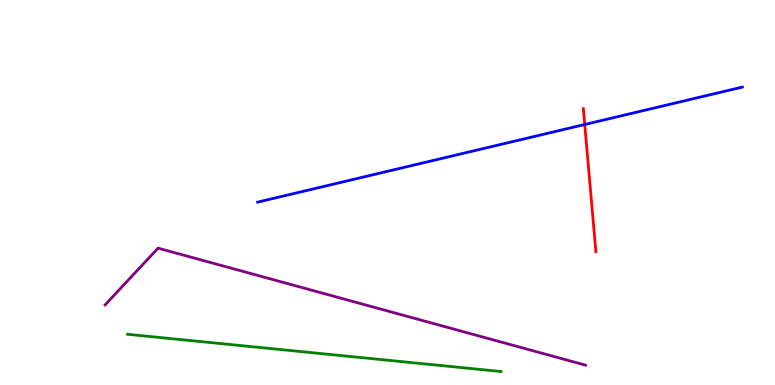[{'lines': ['blue', 'red'], 'intersections': [{'x': 7.55, 'y': 6.77}]}, {'lines': ['green', 'red'], 'intersections': []}, {'lines': ['purple', 'red'], 'intersections': []}, {'lines': ['blue', 'green'], 'intersections': []}, {'lines': ['blue', 'purple'], 'intersections': []}, {'lines': ['green', 'purple'], 'intersections': []}]